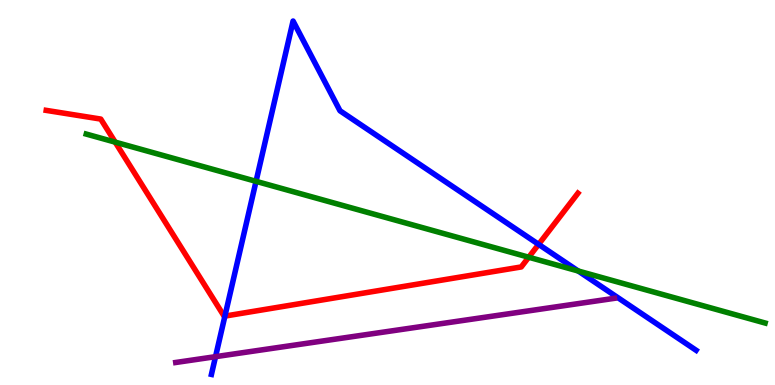[{'lines': ['blue', 'red'], 'intersections': [{'x': 2.9, 'y': 1.79}, {'x': 6.95, 'y': 3.65}]}, {'lines': ['green', 'red'], 'intersections': [{'x': 1.49, 'y': 6.31}, {'x': 6.82, 'y': 3.32}]}, {'lines': ['purple', 'red'], 'intersections': []}, {'lines': ['blue', 'green'], 'intersections': [{'x': 3.3, 'y': 5.29}, {'x': 7.46, 'y': 2.96}]}, {'lines': ['blue', 'purple'], 'intersections': [{'x': 2.78, 'y': 0.736}]}, {'lines': ['green', 'purple'], 'intersections': []}]